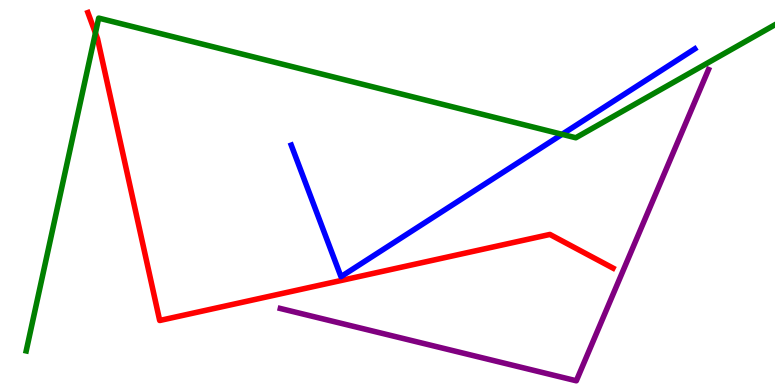[{'lines': ['blue', 'red'], 'intersections': []}, {'lines': ['green', 'red'], 'intersections': [{'x': 1.23, 'y': 9.14}]}, {'lines': ['purple', 'red'], 'intersections': []}, {'lines': ['blue', 'green'], 'intersections': [{'x': 7.25, 'y': 6.51}]}, {'lines': ['blue', 'purple'], 'intersections': []}, {'lines': ['green', 'purple'], 'intersections': []}]